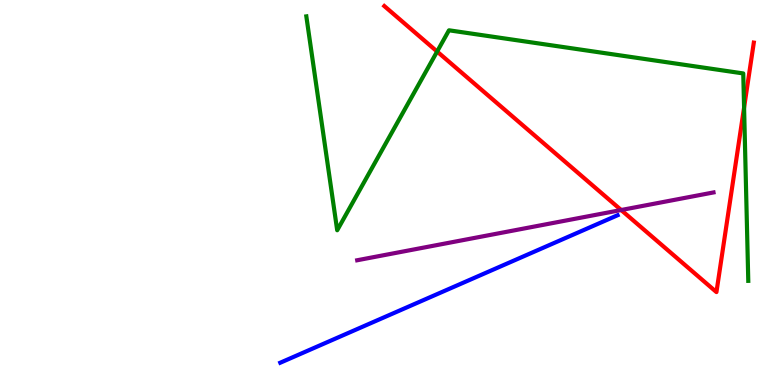[{'lines': ['blue', 'red'], 'intersections': []}, {'lines': ['green', 'red'], 'intersections': [{'x': 5.64, 'y': 8.66}, {'x': 9.6, 'y': 7.21}]}, {'lines': ['purple', 'red'], 'intersections': [{'x': 8.01, 'y': 4.55}]}, {'lines': ['blue', 'green'], 'intersections': []}, {'lines': ['blue', 'purple'], 'intersections': []}, {'lines': ['green', 'purple'], 'intersections': []}]